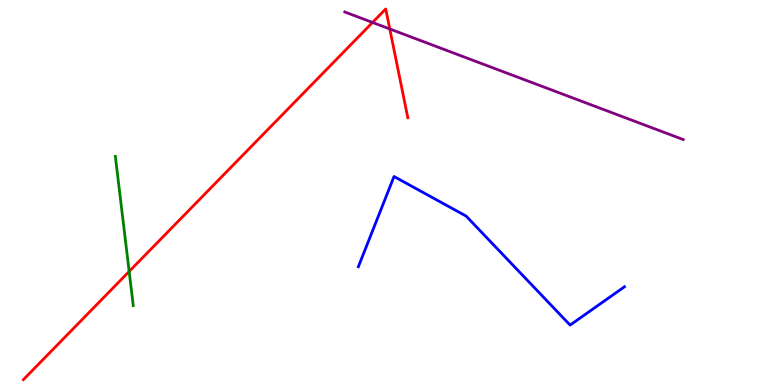[{'lines': ['blue', 'red'], 'intersections': []}, {'lines': ['green', 'red'], 'intersections': [{'x': 1.67, 'y': 2.95}]}, {'lines': ['purple', 'red'], 'intersections': [{'x': 4.81, 'y': 9.42}, {'x': 5.03, 'y': 9.25}]}, {'lines': ['blue', 'green'], 'intersections': []}, {'lines': ['blue', 'purple'], 'intersections': []}, {'lines': ['green', 'purple'], 'intersections': []}]